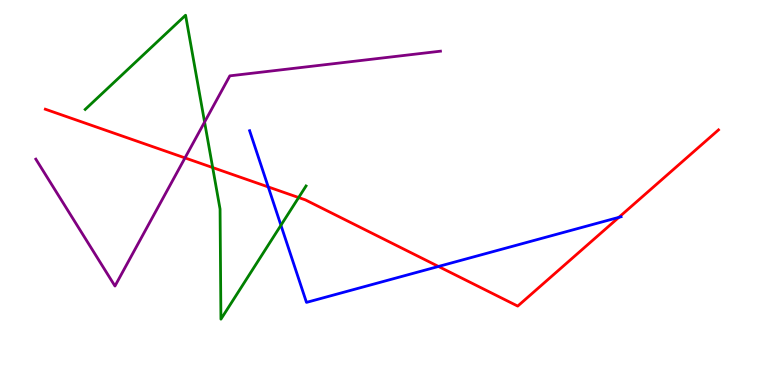[{'lines': ['blue', 'red'], 'intersections': [{'x': 3.46, 'y': 5.14}, {'x': 5.66, 'y': 3.08}, {'x': 7.98, 'y': 4.35}]}, {'lines': ['green', 'red'], 'intersections': [{'x': 2.74, 'y': 5.65}, {'x': 3.85, 'y': 4.87}]}, {'lines': ['purple', 'red'], 'intersections': [{'x': 2.39, 'y': 5.9}]}, {'lines': ['blue', 'green'], 'intersections': [{'x': 3.62, 'y': 4.15}]}, {'lines': ['blue', 'purple'], 'intersections': []}, {'lines': ['green', 'purple'], 'intersections': [{'x': 2.64, 'y': 6.83}]}]